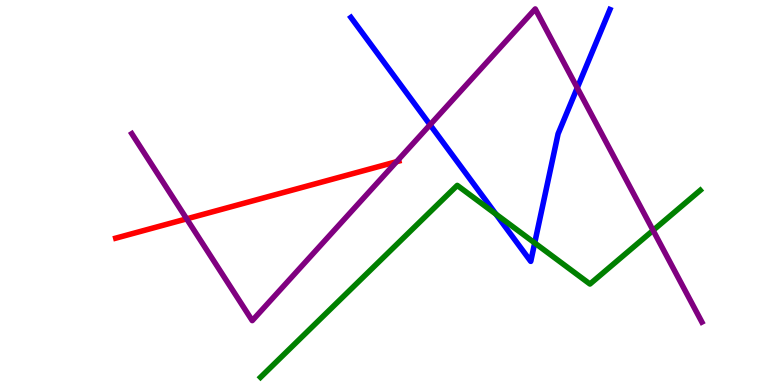[{'lines': ['blue', 'red'], 'intersections': []}, {'lines': ['green', 'red'], 'intersections': []}, {'lines': ['purple', 'red'], 'intersections': [{'x': 2.41, 'y': 4.32}, {'x': 5.12, 'y': 5.8}]}, {'lines': ['blue', 'green'], 'intersections': [{'x': 6.4, 'y': 4.44}, {'x': 6.9, 'y': 3.69}]}, {'lines': ['blue', 'purple'], 'intersections': [{'x': 5.55, 'y': 6.76}, {'x': 7.45, 'y': 7.72}]}, {'lines': ['green', 'purple'], 'intersections': [{'x': 8.43, 'y': 4.02}]}]